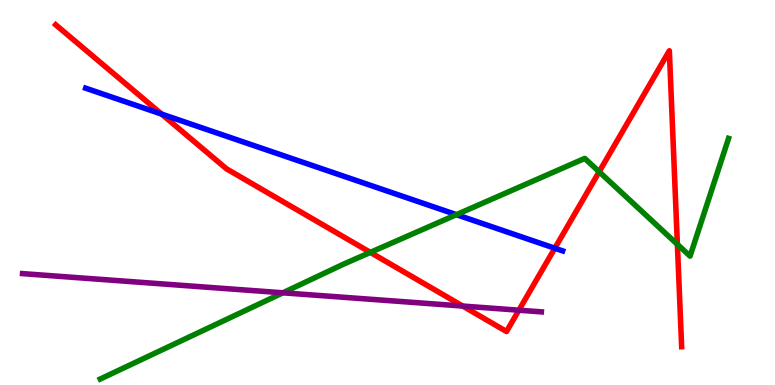[{'lines': ['blue', 'red'], 'intersections': [{'x': 2.09, 'y': 7.04}, {'x': 7.16, 'y': 3.55}]}, {'lines': ['green', 'red'], 'intersections': [{'x': 4.78, 'y': 3.44}, {'x': 7.73, 'y': 5.54}, {'x': 8.74, 'y': 3.65}]}, {'lines': ['purple', 'red'], 'intersections': [{'x': 5.97, 'y': 2.05}, {'x': 6.7, 'y': 1.94}]}, {'lines': ['blue', 'green'], 'intersections': [{'x': 5.89, 'y': 4.42}]}, {'lines': ['blue', 'purple'], 'intersections': []}, {'lines': ['green', 'purple'], 'intersections': [{'x': 3.65, 'y': 2.39}]}]